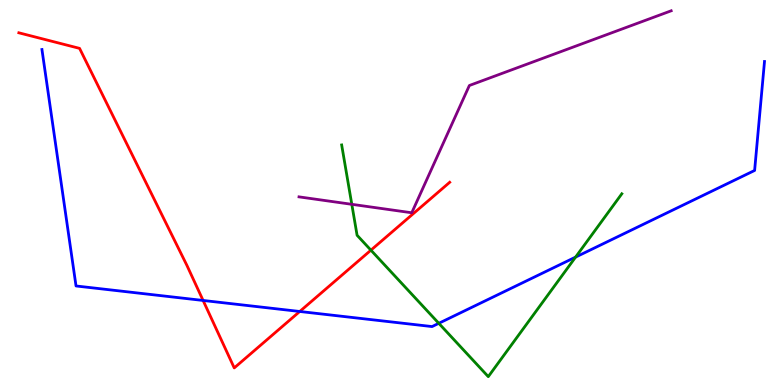[{'lines': ['blue', 'red'], 'intersections': [{'x': 2.62, 'y': 2.2}, {'x': 3.87, 'y': 1.91}]}, {'lines': ['green', 'red'], 'intersections': [{'x': 4.79, 'y': 3.5}]}, {'lines': ['purple', 'red'], 'intersections': []}, {'lines': ['blue', 'green'], 'intersections': [{'x': 5.66, 'y': 1.6}, {'x': 7.43, 'y': 3.32}]}, {'lines': ['blue', 'purple'], 'intersections': []}, {'lines': ['green', 'purple'], 'intersections': [{'x': 4.54, 'y': 4.69}]}]